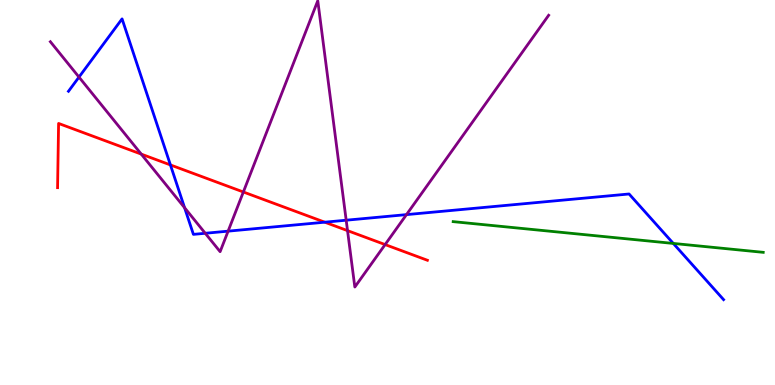[{'lines': ['blue', 'red'], 'intersections': [{'x': 2.2, 'y': 5.72}, {'x': 4.19, 'y': 4.23}]}, {'lines': ['green', 'red'], 'intersections': []}, {'lines': ['purple', 'red'], 'intersections': [{'x': 1.82, 'y': 6.0}, {'x': 3.14, 'y': 5.01}, {'x': 4.48, 'y': 4.01}, {'x': 4.97, 'y': 3.65}]}, {'lines': ['blue', 'green'], 'intersections': [{'x': 8.69, 'y': 3.68}]}, {'lines': ['blue', 'purple'], 'intersections': [{'x': 1.02, 'y': 8.0}, {'x': 2.38, 'y': 4.6}, {'x': 2.65, 'y': 3.94}, {'x': 2.94, 'y': 4.0}, {'x': 4.47, 'y': 4.28}, {'x': 5.24, 'y': 4.43}]}, {'lines': ['green', 'purple'], 'intersections': []}]